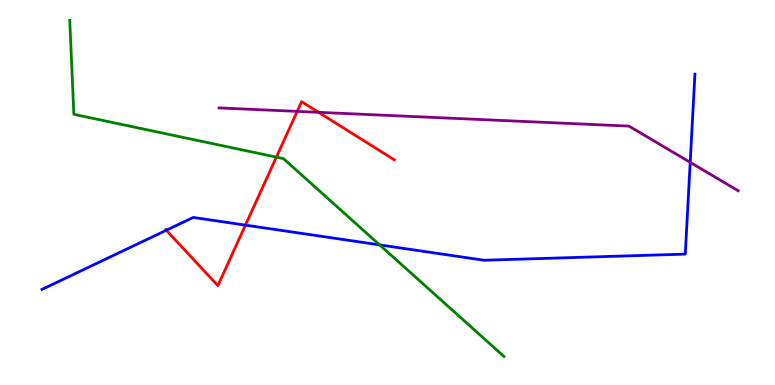[{'lines': ['blue', 'red'], 'intersections': [{'x': 2.15, 'y': 4.02}, {'x': 3.17, 'y': 4.15}]}, {'lines': ['green', 'red'], 'intersections': [{'x': 3.57, 'y': 5.92}]}, {'lines': ['purple', 'red'], 'intersections': [{'x': 3.83, 'y': 7.11}, {'x': 4.11, 'y': 7.08}]}, {'lines': ['blue', 'green'], 'intersections': [{'x': 4.9, 'y': 3.64}]}, {'lines': ['blue', 'purple'], 'intersections': [{'x': 8.91, 'y': 5.78}]}, {'lines': ['green', 'purple'], 'intersections': []}]